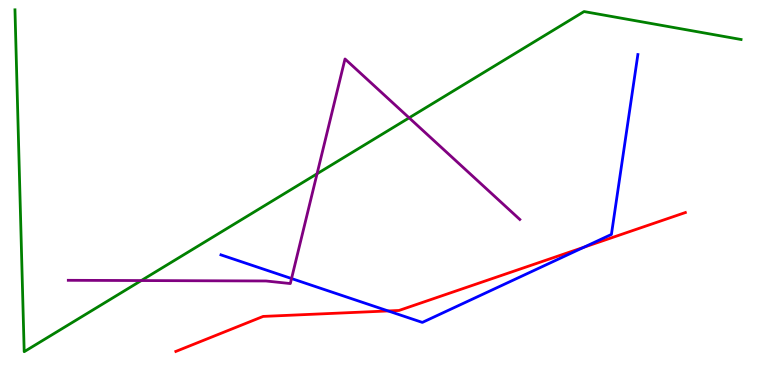[{'lines': ['blue', 'red'], 'intersections': [{'x': 5.01, 'y': 1.92}, {'x': 7.53, 'y': 3.58}]}, {'lines': ['green', 'red'], 'intersections': []}, {'lines': ['purple', 'red'], 'intersections': []}, {'lines': ['blue', 'green'], 'intersections': []}, {'lines': ['blue', 'purple'], 'intersections': [{'x': 3.76, 'y': 2.77}]}, {'lines': ['green', 'purple'], 'intersections': [{'x': 1.82, 'y': 2.71}, {'x': 4.09, 'y': 5.49}, {'x': 5.28, 'y': 6.94}]}]